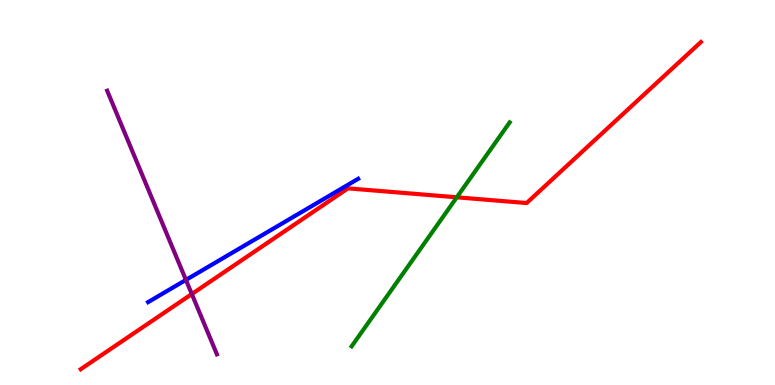[{'lines': ['blue', 'red'], 'intersections': []}, {'lines': ['green', 'red'], 'intersections': [{'x': 5.89, 'y': 4.88}]}, {'lines': ['purple', 'red'], 'intersections': [{'x': 2.48, 'y': 2.36}]}, {'lines': ['blue', 'green'], 'intersections': []}, {'lines': ['blue', 'purple'], 'intersections': [{'x': 2.4, 'y': 2.73}]}, {'lines': ['green', 'purple'], 'intersections': []}]